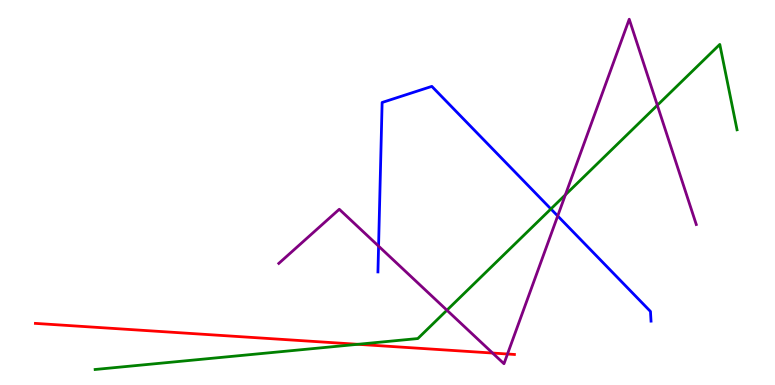[{'lines': ['blue', 'red'], 'intersections': []}, {'lines': ['green', 'red'], 'intersections': [{'x': 4.62, 'y': 1.06}]}, {'lines': ['purple', 'red'], 'intersections': [{'x': 6.36, 'y': 0.83}, {'x': 6.55, 'y': 0.805}]}, {'lines': ['blue', 'green'], 'intersections': [{'x': 7.11, 'y': 4.57}]}, {'lines': ['blue', 'purple'], 'intersections': [{'x': 4.88, 'y': 3.61}, {'x': 7.2, 'y': 4.39}]}, {'lines': ['green', 'purple'], 'intersections': [{'x': 5.77, 'y': 1.94}, {'x': 7.3, 'y': 4.94}, {'x': 8.48, 'y': 7.27}]}]